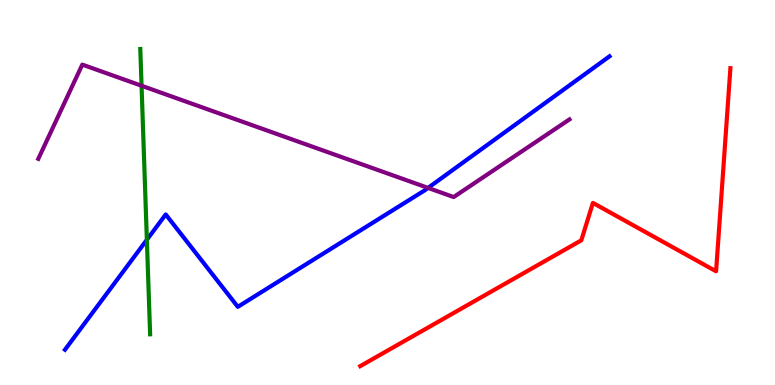[{'lines': ['blue', 'red'], 'intersections': []}, {'lines': ['green', 'red'], 'intersections': []}, {'lines': ['purple', 'red'], 'intersections': []}, {'lines': ['blue', 'green'], 'intersections': [{'x': 1.9, 'y': 3.77}]}, {'lines': ['blue', 'purple'], 'intersections': [{'x': 5.52, 'y': 5.12}]}, {'lines': ['green', 'purple'], 'intersections': [{'x': 1.83, 'y': 7.77}]}]